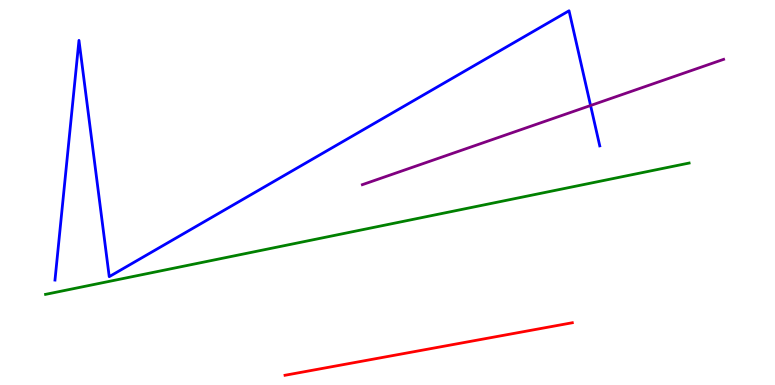[{'lines': ['blue', 'red'], 'intersections': []}, {'lines': ['green', 'red'], 'intersections': []}, {'lines': ['purple', 'red'], 'intersections': []}, {'lines': ['blue', 'green'], 'intersections': []}, {'lines': ['blue', 'purple'], 'intersections': [{'x': 7.62, 'y': 7.26}]}, {'lines': ['green', 'purple'], 'intersections': []}]